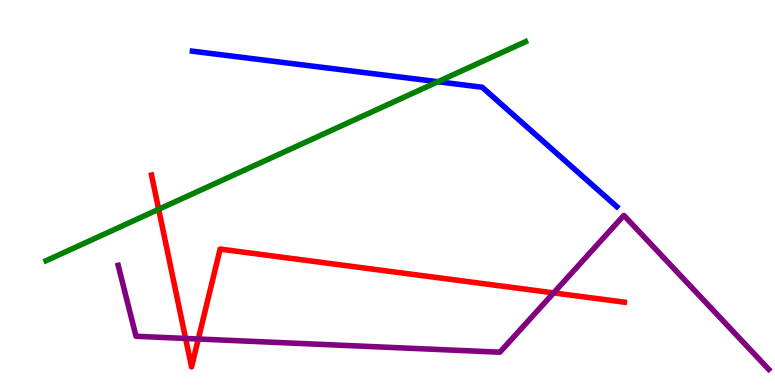[{'lines': ['blue', 'red'], 'intersections': []}, {'lines': ['green', 'red'], 'intersections': [{'x': 2.05, 'y': 4.56}]}, {'lines': ['purple', 'red'], 'intersections': [{'x': 2.39, 'y': 1.21}, {'x': 2.56, 'y': 1.19}, {'x': 7.14, 'y': 2.39}]}, {'lines': ['blue', 'green'], 'intersections': [{'x': 5.65, 'y': 7.88}]}, {'lines': ['blue', 'purple'], 'intersections': []}, {'lines': ['green', 'purple'], 'intersections': []}]